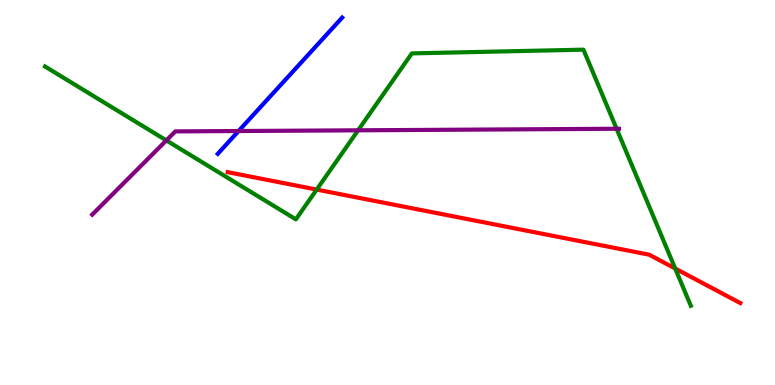[{'lines': ['blue', 'red'], 'intersections': []}, {'lines': ['green', 'red'], 'intersections': [{'x': 4.09, 'y': 5.08}, {'x': 8.71, 'y': 3.03}]}, {'lines': ['purple', 'red'], 'intersections': []}, {'lines': ['blue', 'green'], 'intersections': []}, {'lines': ['blue', 'purple'], 'intersections': [{'x': 3.08, 'y': 6.6}]}, {'lines': ['green', 'purple'], 'intersections': [{'x': 2.15, 'y': 6.35}, {'x': 4.62, 'y': 6.62}, {'x': 7.96, 'y': 6.66}]}]